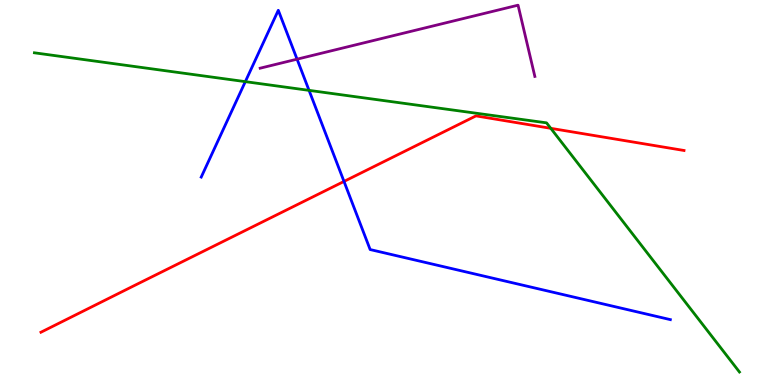[{'lines': ['blue', 'red'], 'intersections': [{'x': 4.44, 'y': 5.29}]}, {'lines': ['green', 'red'], 'intersections': [{'x': 7.11, 'y': 6.67}]}, {'lines': ['purple', 'red'], 'intersections': []}, {'lines': ['blue', 'green'], 'intersections': [{'x': 3.17, 'y': 7.88}, {'x': 3.99, 'y': 7.65}]}, {'lines': ['blue', 'purple'], 'intersections': [{'x': 3.83, 'y': 8.46}]}, {'lines': ['green', 'purple'], 'intersections': []}]